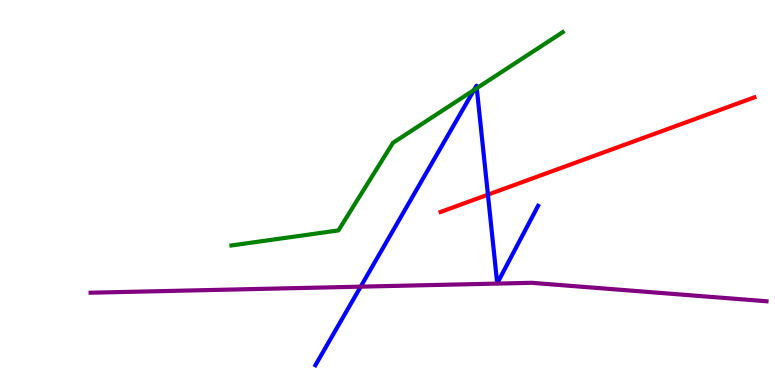[{'lines': ['blue', 'red'], 'intersections': [{'x': 6.3, 'y': 4.94}]}, {'lines': ['green', 'red'], 'intersections': []}, {'lines': ['purple', 'red'], 'intersections': []}, {'lines': ['blue', 'green'], 'intersections': [{'x': 6.12, 'y': 7.66}, {'x': 6.15, 'y': 7.71}]}, {'lines': ['blue', 'purple'], 'intersections': [{'x': 4.65, 'y': 2.55}]}, {'lines': ['green', 'purple'], 'intersections': []}]